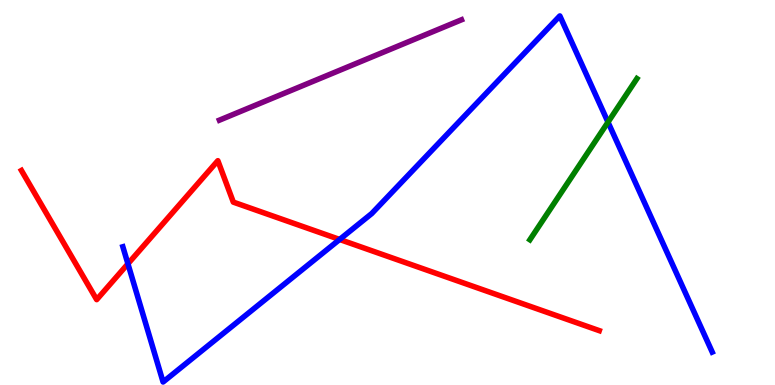[{'lines': ['blue', 'red'], 'intersections': [{'x': 1.65, 'y': 3.15}, {'x': 4.38, 'y': 3.78}]}, {'lines': ['green', 'red'], 'intersections': []}, {'lines': ['purple', 'red'], 'intersections': []}, {'lines': ['blue', 'green'], 'intersections': [{'x': 7.85, 'y': 6.83}]}, {'lines': ['blue', 'purple'], 'intersections': []}, {'lines': ['green', 'purple'], 'intersections': []}]